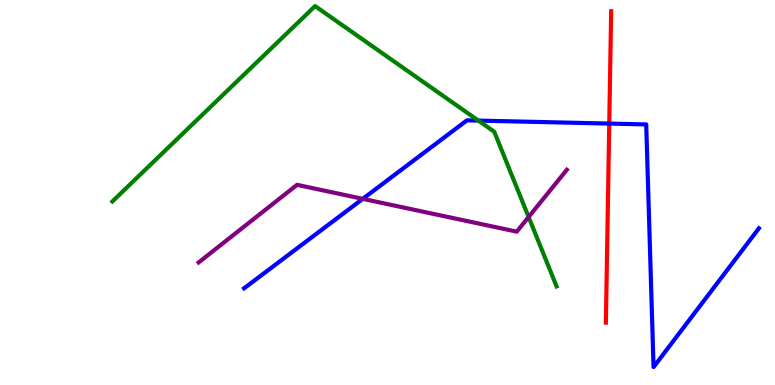[{'lines': ['blue', 'red'], 'intersections': [{'x': 7.86, 'y': 6.79}]}, {'lines': ['green', 'red'], 'intersections': []}, {'lines': ['purple', 'red'], 'intersections': []}, {'lines': ['blue', 'green'], 'intersections': [{'x': 6.17, 'y': 6.87}]}, {'lines': ['blue', 'purple'], 'intersections': [{'x': 4.68, 'y': 4.84}]}, {'lines': ['green', 'purple'], 'intersections': [{'x': 6.82, 'y': 4.36}]}]